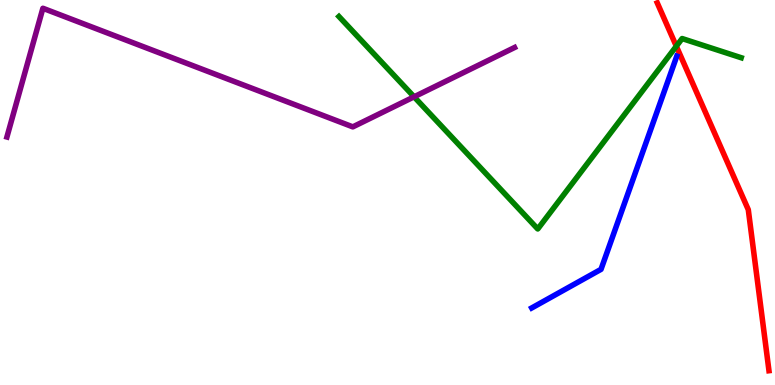[{'lines': ['blue', 'red'], 'intersections': []}, {'lines': ['green', 'red'], 'intersections': [{'x': 8.73, 'y': 8.8}]}, {'lines': ['purple', 'red'], 'intersections': []}, {'lines': ['blue', 'green'], 'intersections': []}, {'lines': ['blue', 'purple'], 'intersections': []}, {'lines': ['green', 'purple'], 'intersections': [{'x': 5.34, 'y': 7.49}]}]